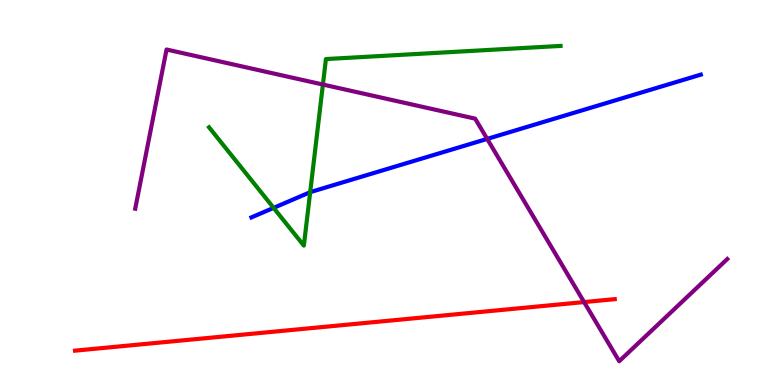[{'lines': ['blue', 'red'], 'intersections': []}, {'lines': ['green', 'red'], 'intersections': []}, {'lines': ['purple', 'red'], 'intersections': [{'x': 7.54, 'y': 2.15}]}, {'lines': ['blue', 'green'], 'intersections': [{'x': 3.53, 'y': 4.6}, {'x': 4.0, 'y': 5.01}]}, {'lines': ['blue', 'purple'], 'intersections': [{'x': 6.29, 'y': 6.39}]}, {'lines': ['green', 'purple'], 'intersections': [{'x': 4.17, 'y': 7.8}]}]